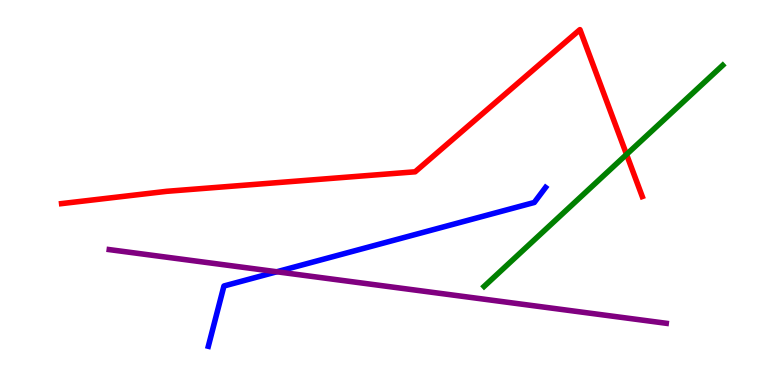[{'lines': ['blue', 'red'], 'intersections': []}, {'lines': ['green', 'red'], 'intersections': [{'x': 8.08, 'y': 5.99}]}, {'lines': ['purple', 'red'], 'intersections': []}, {'lines': ['blue', 'green'], 'intersections': []}, {'lines': ['blue', 'purple'], 'intersections': [{'x': 3.57, 'y': 2.94}]}, {'lines': ['green', 'purple'], 'intersections': []}]